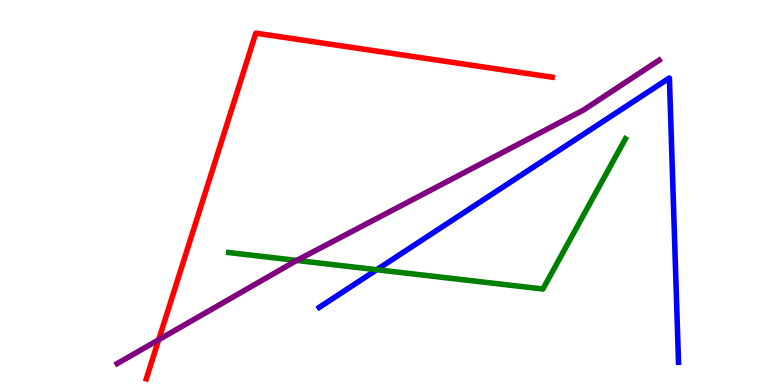[{'lines': ['blue', 'red'], 'intersections': []}, {'lines': ['green', 'red'], 'intersections': []}, {'lines': ['purple', 'red'], 'intersections': [{'x': 2.05, 'y': 1.18}]}, {'lines': ['blue', 'green'], 'intersections': [{'x': 4.86, 'y': 2.99}]}, {'lines': ['blue', 'purple'], 'intersections': []}, {'lines': ['green', 'purple'], 'intersections': [{'x': 3.83, 'y': 3.24}]}]